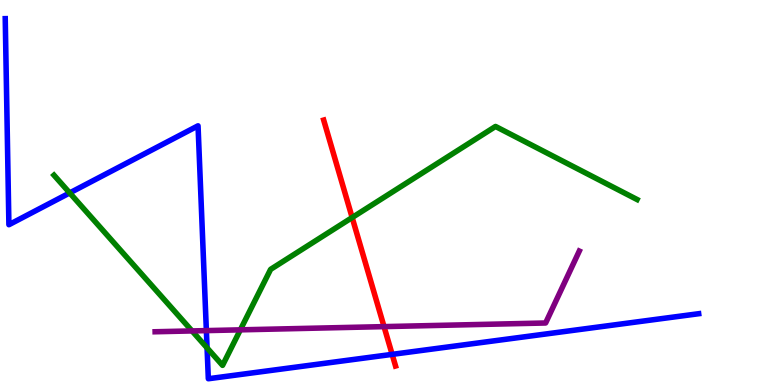[{'lines': ['blue', 'red'], 'intersections': [{'x': 5.06, 'y': 0.796}]}, {'lines': ['green', 'red'], 'intersections': [{'x': 4.54, 'y': 4.35}]}, {'lines': ['purple', 'red'], 'intersections': [{'x': 4.96, 'y': 1.52}]}, {'lines': ['blue', 'green'], 'intersections': [{'x': 0.899, 'y': 4.99}, {'x': 2.67, 'y': 0.964}]}, {'lines': ['blue', 'purple'], 'intersections': [{'x': 2.66, 'y': 1.41}]}, {'lines': ['green', 'purple'], 'intersections': [{'x': 2.48, 'y': 1.4}, {'x': 3.1, 'y': 1.43}]}]